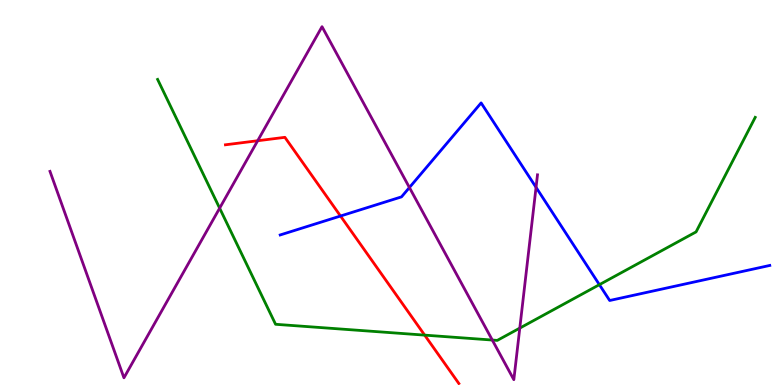[{'lines': ['blue', 'red'], 'intersections': [{'x': 4.39, 'y': 4.39}]}, {'lines': ['green', 'red'], 'intersections': [{'x': 5.48, 'y': 1.3}]}, {'lines': ['purple', 'red'], 'intersections': [{'x': 3.32, 'y': 6.34}]}, {'lines': ['blue', 'green'], 'intersections': [{'x': 7.73, 'y': 2.61}]}, {'lines': ['blue', 'purple'], 'intersections': [{'x': 5.28, 'y': 5.13}, {'x': 6.92, 'y': 5.13}]}, {'lines': ['green', 'purple'], 'intersections': [{'x': 2.83, 'y': 4.59}, {'x': 6.35, 'y': 1.17}, {'x': 6.71, 'y': 1.48}]}]